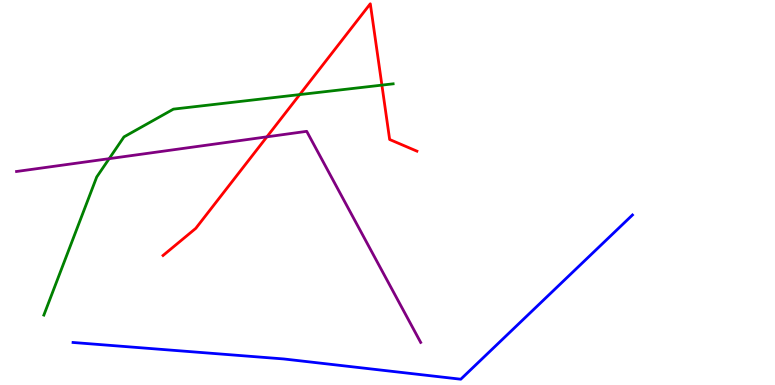[{'lines': ['blue', 'red'], 'intersections': []}, {'lines': ['green', 'red'], 'intersections': [{'x': 3.87, 'y': 7.54}, {'x': 4.93, 'y': 7.79}]}, {'lines': ['purple', 'red'], 'intersections': [{'x': 3.44, 'y': 6.45}]}, {'lines': ['blue', 'green'], 'intersections': []}, {'lines': ['blue', 'purple'], 'intersections': []}, {'lines': ['green', 'purple'], 'intersections': [{'x': 1.41, 'y': 5.88}]}]